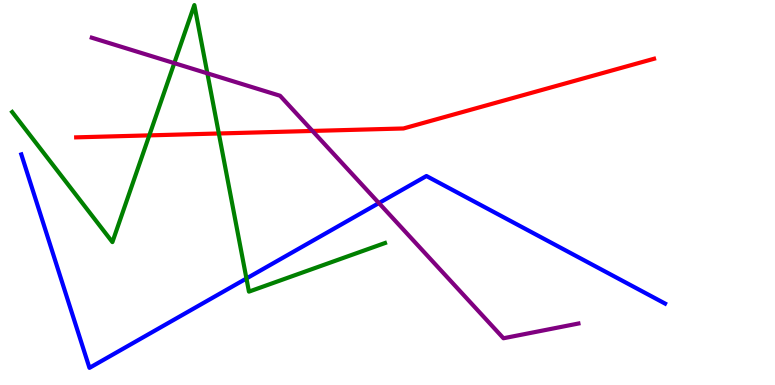[{'lines': ['blue', 'red'], 'intersections': []}, {'lines': ['green', 'red'], 'intersections': [{'x': 1.93, 'y': 6.48}, {'x': 2.82, 'y': 6.53}]}, {'lines': ['purple', 'red'], 'intersections': [{'x': 4.03, 'y': 6.6}]}, {'lines': ['blue', 'green'], 'intersections': [{'x': 3.18, 'y': 2.77}]}, {'lines': ['blue', 'purple'], 'intersections': [{'x': 4.89, 'y': 4.73}]}, {'lines': ['green', 'purple'], 'intersections': [{'x': 2.25, 'y': 8.36}, {'x': 2.68, 'y': 8.1}]}]